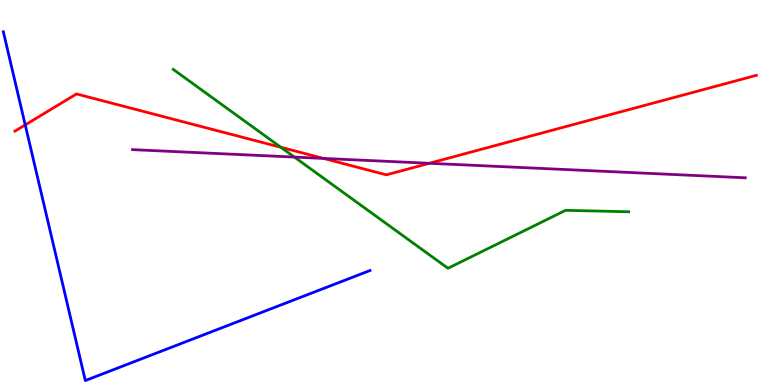[{'lines': ['blue', 'red'], 'intersections': [{'x': 0.326, 'y': 6.76}]}, {'lines': ['green', 'red'], 'intersections': [{'x': 3.62, 'y': 6.17}]}, {'lines': ['purple', 'red'], 'intersections': [{'x': 4.17, 'y': 5.89}, {'x': 5.54, 'y': 5.76}]}, {'lines': ['blue', 'green'], 'intersections': []}, {'lines': ['blue', 'purple'], 'intersections': []}, {'lines': ['green', 'purple'], 'intersections': [{'x': 3.8, 'y': 5.92}]}]